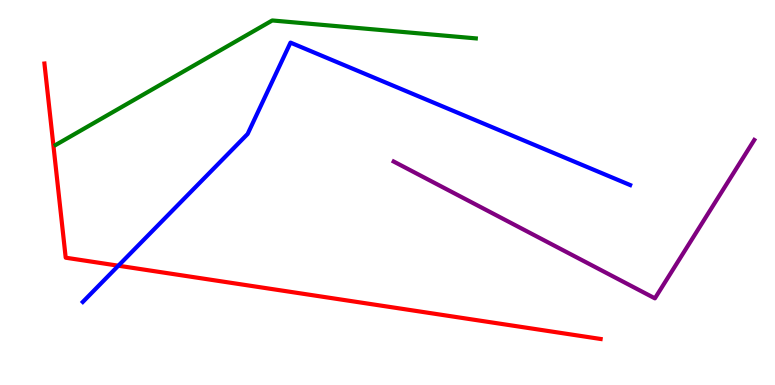[{'lines': ['blue', 'red'], 'intersections': [{'x': 1.53, 'y': 3.1}]}, {'lines': ['green', 'red'], 'intersections': []}, {'lines': ['purple', 'red'], 'intersections': []}, {'lines': ['blue', 'green'], 'intersections': []}, {'lines': ['blue', 'purple'], 'intersections': []}, {'lines': ['green', 'purple'], 'intersections': []}]